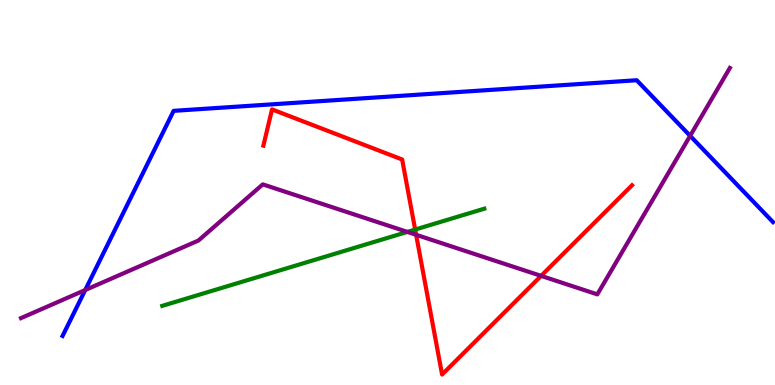[{'lines': ['blue', 'red'], 'intersections': []}, {'lines': ['green', 'red'], 'intersections': [{'x': 5.36, 'y': 4.04}]}, {'lines': ['purple', 'red'], 'intersections': [{'x': 5.37, 'y': 3.9}, {'x': 6.98, 'y': 2.83}]}, {'lines': ['blue', 'green'], 'intersections': []}, {'lines': ['blue', 'purple'], 'intersections': [{'x': 1.1, 'y': 2.47}, {'x': 8.9, 'y': 6.47}]}, {'lines': ['green', 'purple'], 'intersections': [{'x': 5.26, 'y': 3.98}]}]